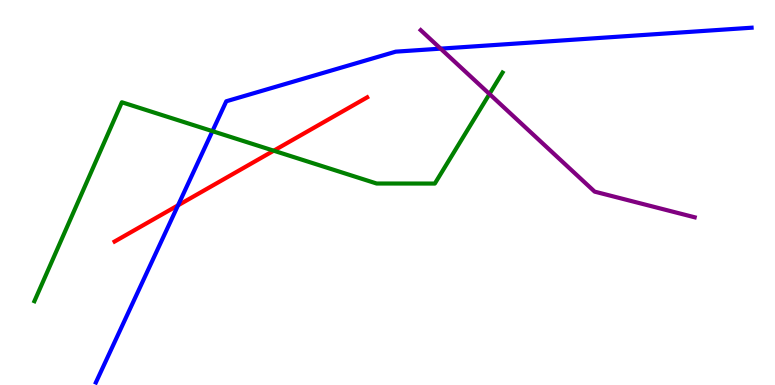[{'lines': ['blue', 'red'], 'intersections': [{'x': 2.3, 'y': 4.67}]}, {'lines': ['green', 'red'], 'intersections': [{'x': 3.53, 'y': 6.09}]}, {'lines': ['purple', 'red'], 'intersections': []}, {'lines': ['blue', 'green'], 'intersections': [{'x': 2.74, 'y': 6.59}]}, {'lines': ['blue', 'purple'], 'intersections': [{'x': 5.69, 'y': 8.74}]}, {'lines': ['green', 'purple'], 'intersections': [{'x': 6.32, 'y': 7.56}]}]